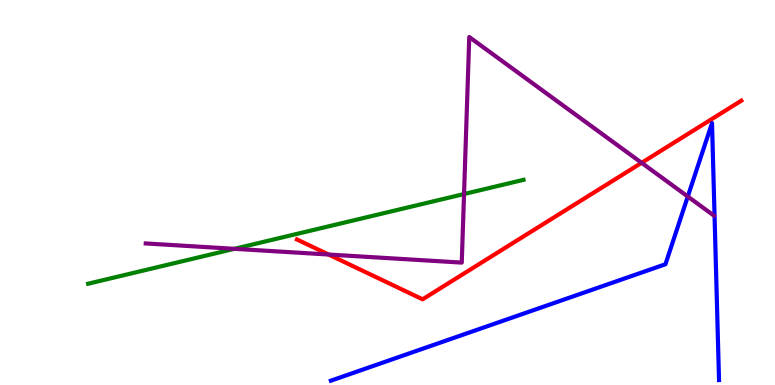[{'lines': ['blue', 'red'], 'intersections': []}, {'lines': ['green', 'red'], 'intersections': []}, {'lines': ['purple', 'red'], 'intersections': [{'x': 4.24, 'y': 3.39}, {'x': 8.28, 'y': 5.77}]}, {'lines': ['blue', 'green'], 'intersections': []}, {'lines': ['blue', 'purple'], 'intersections': [{'x': 8.87, 'y': 4.9}]}, {'lines': ['green', 'purple'], 'intersections': [{'x': 3.02, 'y': 3.54}, {'x': 5.99, 'y': 4.96}]}]